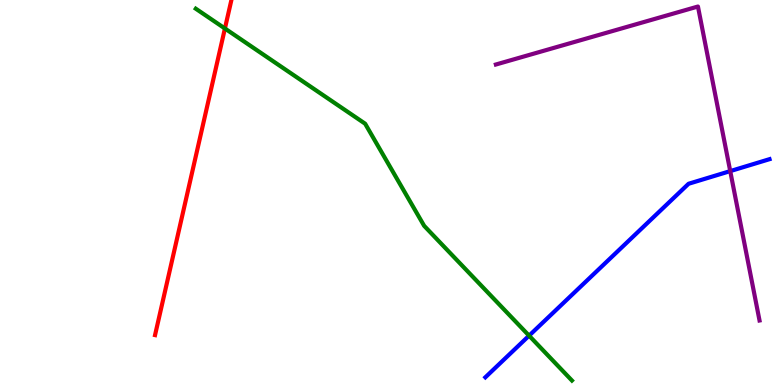[{'lines': ['blue', 'red'], 'intersections': []}, {'lines': ['green', 'red'], 'intersections': [{'x': 2.9, 'y': 9.26}]}, {'lines': ['purple', 'red'], 'intersections': []}, {'lines': ['blue', 'green'], 'intersections': [{'x': 6.83, 'y': 1.28}]}, {'lines': ['blue', 'purple'], 'intersections': [{'x': 9.42, 'y': 5.56}]}, {'lines': ['green', 'purple'], 'intersections': []}]